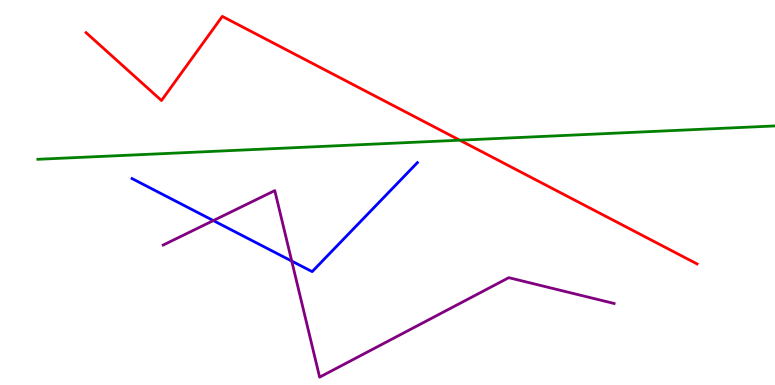[{'lines': ['blue', 'red'], 'intersections': []}, {'lines': ['green', 'red'], 'intersections': [{'x': 5.93, 'y': 6.36}]}, {'lines': ['purple', 'red'], 'intersections': []}, {'lines': ['blue', 'green'], 'intersections': []}, {'lines': ['blue', 'purple'], 'intersections': [{'x': 2.75, 'y': 4.27}, {'x': 3.76, 'y': 3.22}]}, {'lines': ['green', 'purple'], 'intersections': []}]